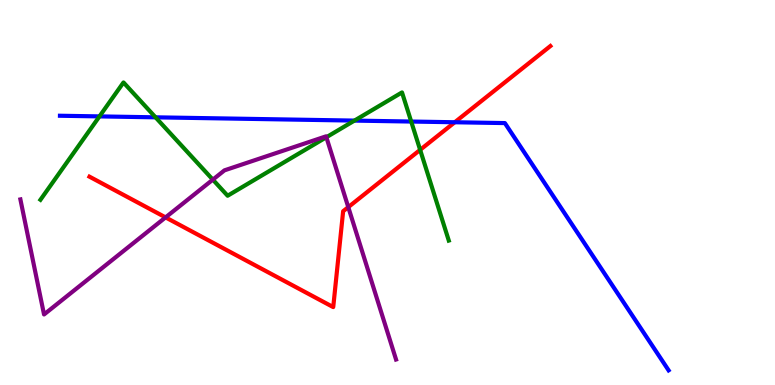[{'lines': ['blue', 'red'], 'intersections': [{'x': 5.87, 'y': 6.82}]}, {'lines': ['green', 'red'], 'intersections': [{'x': 5.42, 'y': 6.11}]}, {'lines': ['purple', 'red'], 'intersections': [{'x': 2.14, 'y': 4.35}, {'x': 4.49, 'y': 4.62}]}, {'lines': ['blue', 'green'], 'intersections': [{'x': 1.28, 'y': 6.98}, {'x': 2.01, 'y': 6.95}, {'x': 4.57, 'y': 6.87}, {'x': 5.31, 'y': 6.84}]}, {'lines': ['blue', 'purple'], 'intersections': []}, {'lines': ['green', 'purple'], 'intersections': [{'x': 2.75, 'y': 5.33}, {'x': 4.21, 'y': 6.44}]}]